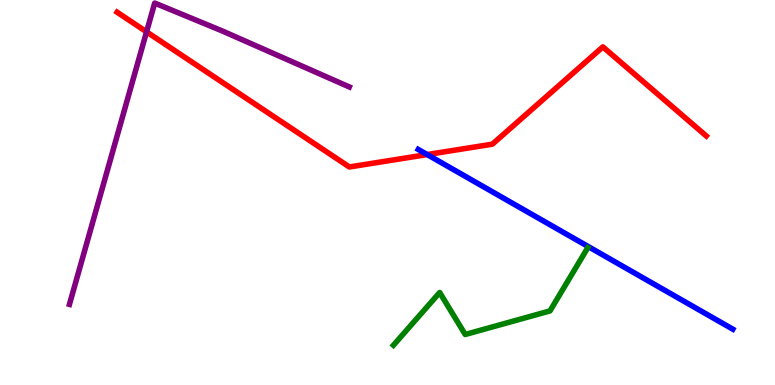[{'lines': ['blue', 'red'], 'intersections': [{'x': 5.51, 'y': 5.99}]}, {'lines': ['green', 'red'], 'intersections': []}, {'lines': ['purple', 'red'], 'intersections': [{'x': 1.89, 'y': 9.17}]}, {'lines': ['blue', 'green'], 'intersections': []}, {'lines': ['blue', 'purple'], 'intersections': []}, {'lines': ['green', 'purple'], 'intersections': []}]